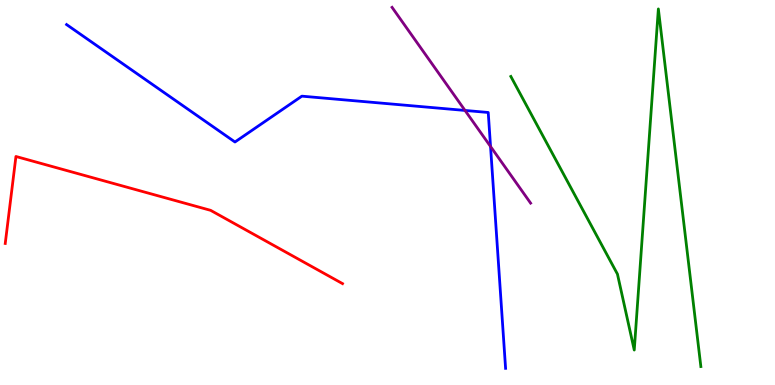[{'lines': ['blue', 'red'], 'intersections': []}, {'lines': ['green', 'red'], 'intersections': []}, {'lines': ['purple', 'red'], 'intersections': []}, {'lines': ['blue', 'green'], 'intersections': []}, {'lines': ['blue', 'purple'], 'intersections': [{'x': 6.0, 'y': 7.13}, {'x': 6.33, 'y': 6.19}]}, {'lines': ['green', 'purple'], 'intersections': []}]